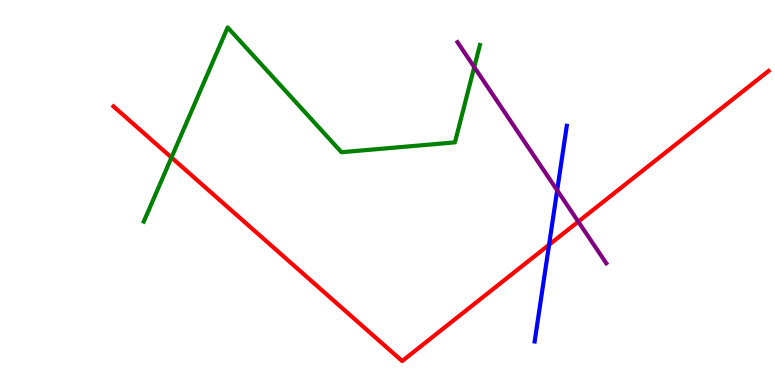[{'lines': ['blue', 'red'], 'intersections': [{'x': 7.08, 'y': 3.64}]}, {'lines': ['green', 'red'], 'intersections': [{'x': 2.21, 'y': 5.91}]}, {'lines': ['purple', 'red'], 'intersections': [{'x': 7.46, 'y': 4.24}]}, {'lines': ['blue', 'green'], 'intersections': []}, {'lines': ['blue', 'purple'], 'intersections': [{'x': 7.19, 'y': 5.06}]}, {'lines': ['green', 'purple'], 'intersections': [{'x': 6.12, 'y': 8.26}]}]